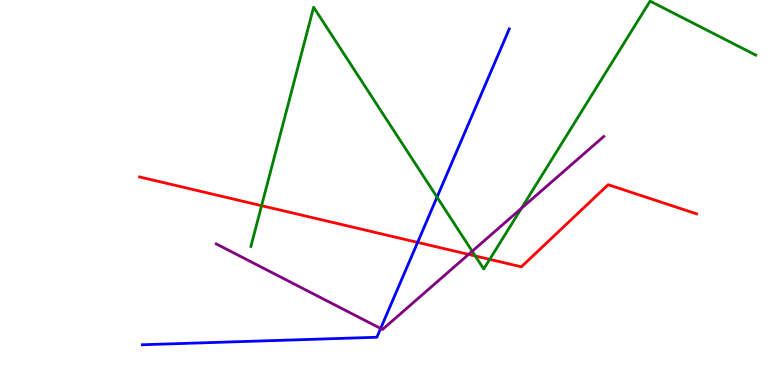[{'lines': ['blue', 'red'], 'intersections': [{'x': 5.39, 'y': 3.7}]}, {'lines': ['green', 'red'], 'intersections': [{'x': 3.38, 'y': 4.66}, {'x': 6.13, 'y': 3.35}, {'x': 6.32, 'y': 3.26}]}, {'lines': ['purple', 'red'], 'intersections': [{'x': 6.05, 'y': 3.39}]}, {'lines': ['blue', 'green'], 'intersections': [{'x': 5.64, 'y': 4.88}]}, {'lines': ['blue', 'purple'], 'intersections': [{'x': 4.91, 'y': 1.47}]}, {'lines': ['green', 'purple'], 'intersections': [{'x': 6.09, 'y': 3.47}, {'x': 6.73, 'y': 4.59}]}]